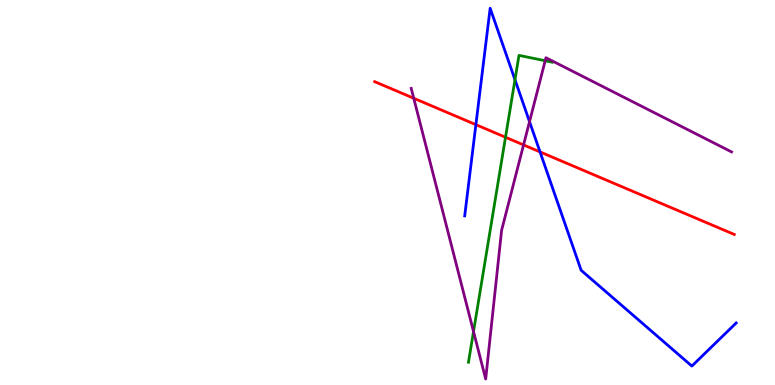[{'lines': ['blue', 'red'], 'intersections': [{'x': 6.14, 'y': 6.76}, {'x': 6.97, 'y': 6.05}]}, {'lines': ['green', 'red'], 'intersections': [{'x': 6.52, 'y': 6.44}]}, {'lines': ['purple', 'red'], 'intersections': [{'x': 5.34, 'y': 7.45}, {'x': 6.76, 'y': 6.24}]}, {'lines': ['blue', 'green'], 'intersections': [{'x': 6.64, 'y': 7.93}]}, {'lines': ['blue', 'purple'], 'intersections': [{'x': 6.83, 'y': 6.84}]}, {'lines': ['green', 'purple'], 'intersections': [{'x': 6.11, 'y': 1.39}, {'x': 7.03, 'y': 8.42}]}]